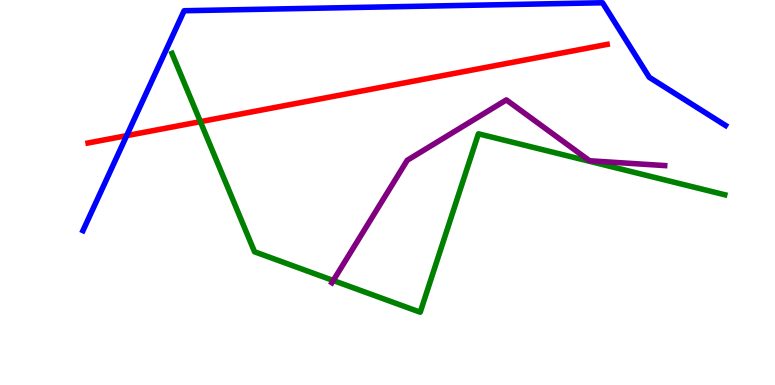[{'lines': ['blue', 'red'], 'intersections': [{'x': 1.63, 'y': 6.48}]}, {'lines': ['green', 'red'], 'intersections': [{'x': 2.59, 'y': 6.84}]}, {'lines': ['purple', 'red'], 'intersections': []}, {'lines': ['blue', 'green'], 'intersections': []}, {'lines': ['blue', 'purple'], 'intersections': []}, {'lines': ['green', 'purple'], 'intersections': [{'x': 4.3, 'y': 2.71}]}]